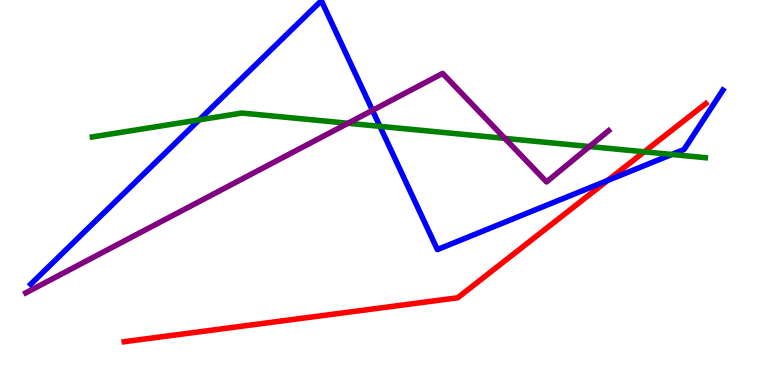[{'lines': ['blue', 'red'], 'intersections': [{'x': 7.84, 'y': 5.31}]}, {'lines': ['green', 'red'], 'intersections': [{'x': 8.31, 'y': 6.06}]}, {'lines': ['purple', 'red'], 'intersections': []}, {'lines': ['blue', 'green'], 'intersections': [{'x': 2.57, 'y': 6.89}, {'x': 4.9, 'y': 6.72}, {'x': 8.67, 'y': 5.99}]}, {'lines': ['blue', 'purple'], 'intersections': [{'x': 4.81, 'y': 7.13}]}, {'lines': ['green', 'purple'], 'intersections': [{'x': 4.49, 'y': 6.8}, {'x': 6.51, 'y': 6.41}, {'x': 7.61, 'y': 6.19}]}]